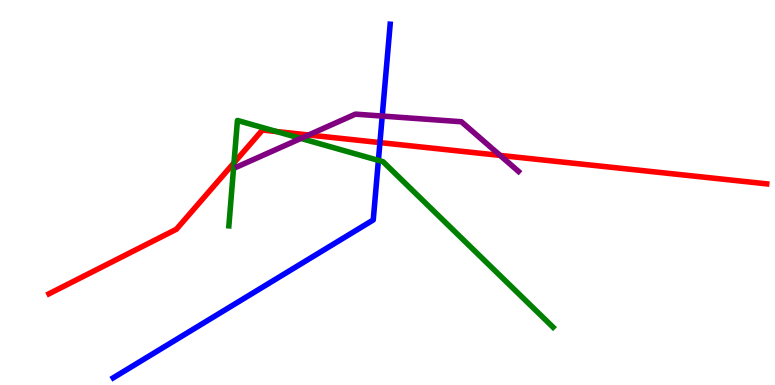[{'lines': ['blue', 'red'], 'intersections': [{'x': 4.9, 'y': 6.3}]}, {'lines': ['green', 'red'], 'intersections': [{'x': 3.02, 'y': 5.77}, {'x': 3.57, 'y': 6.58}]}, {'lines': ['purple', 'red'], 'intersections': [{'x': 3.98, 'y': 6.49}, {'x': 6.45, 'y': 5.96}]}, {'lines': ['blue', 'green'], 'intersections': [{'x': 4.88, 'y': 5.83}]}, {'lines': ['blue', 'purple'], 'intersections': [{'x': 4.93, 'y': 6.99}]}, {'lines': ['green', 'purple'], 'intersections': [{'x': 3.88, 'y': 6.4}]}]